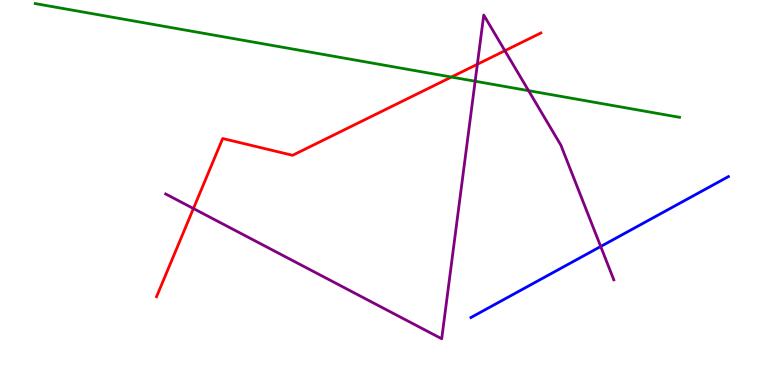[{'lines': ['blue', 'red'], 'intersections': []}, {'lines': ['green', 'red'], 'intersections': [{'x': 5.82, 'y': 8.0}]}, {'lines': ['purple', 'red'], 'intersections': [{'x': 2.5, 'y': 4.58}, {'x': 6.16, 'y': 8.33}, {'x': 6.51, 'y': 8.68}]}, {'lines': ['blue', 'green'], 'intersections': []}, {'lines': ['blue', 'purple'], 'intersections': [{'x': 7.75, 'y': 3.6}]}, {'lines': ['green', 'purple'], 'intersections': [{'x': 6.13, 'y': 7.89}, {'x': 6.82, 'y': 7.65}]}]